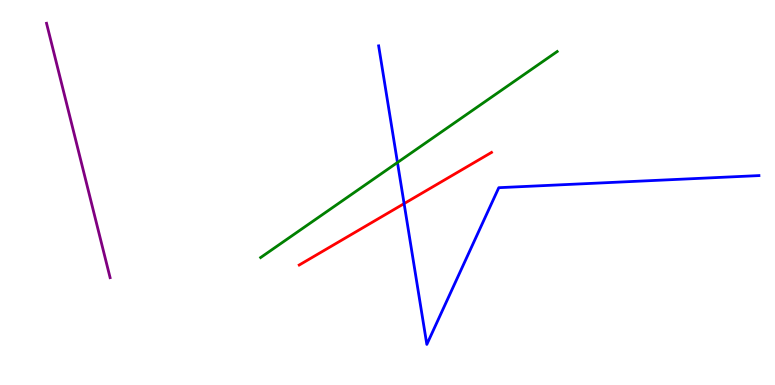[{'lines': ['blue', 'red'], 'intersections': [{'x': 5.21, 'y': 4.71}]}, {'lines': ['green', 'red'], 'intersections': []}, {'lines': ['purple', 'red'], 'intersections': []}, {'lines': ['blue', 'green'], 'intersections': [{'x': 5.13, 'y': 5.78}]}, {'lines': ['blue', 'purple'], 'intersections': []}, {'lines': ['green', 'purple'], 'intersections': []}]